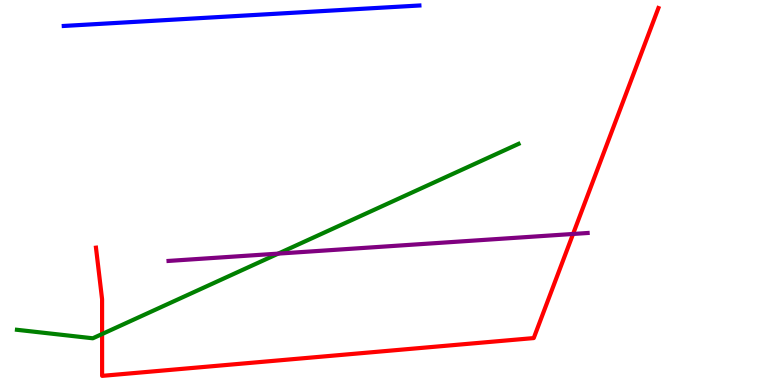[{'lines': ['blue', 'red'], 'intersections': []}, {'lines': ['green', 'red'], 'intersections': [{'x': 1.32, 'y': 1.32}]}, {'lines': ['purple', 'red'], 'intersections': [{'x': 7.39, 'y': 3.92}]}, {'lines': ['blue', 'green'], 'intersections': []}, {'lines': ['blue', 'purple'], 'intersections': []}, {'lines': ['green', 'purple'], 'intersections': [{'x': 3.59, 'y': 3.41}]}]